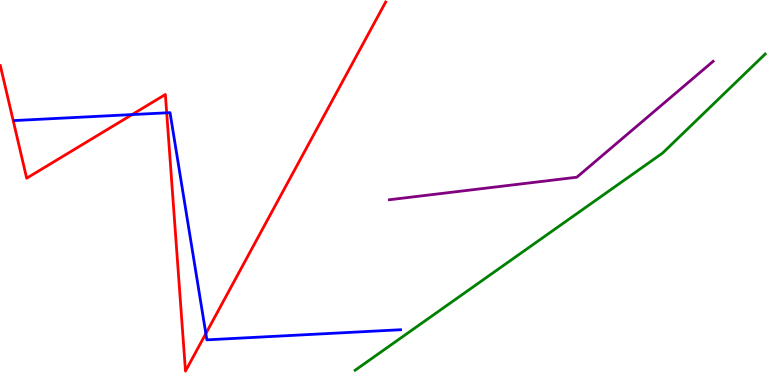[{'lines': ['blue', 'red'], 'intersections': [{'x': 1.7, 'y': 7.02}, {'x': 2.15, 'y': 7.07}, {'x': 2.66, 'y': 1.34}]}, {'lines': ['green', 'red'], 'intersections': []}, {'lines': ['purple', 'red'], 'intersections': []}, {'lines': ['blue', 'green'], 'intersections': []}, {'lines': ['blue', 'purple'], 'intersections': []}, {'lines': ['green', 'purple'], 'intersections': []}]